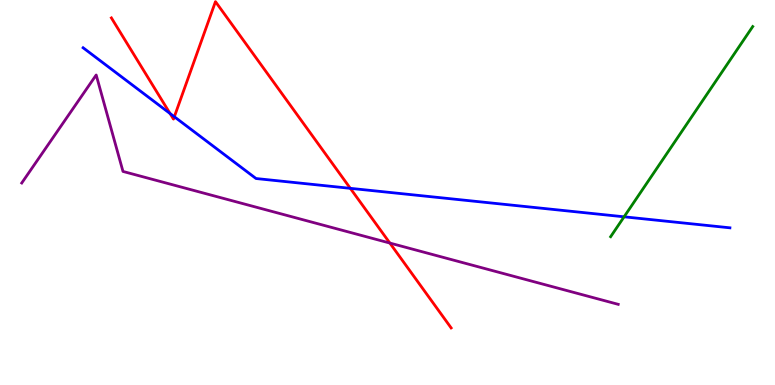[{'lines': ['blue', 'red'], 'intersections': [{'x': 2.19, 'y': 7.05}, {'x': 2.25, 'y': 6.97}, {'x': 4.52, 'y': 5.11}]}, {'lines': ['green', 'red'], 'intersections': []}, {'lines': ['purple', 'red'], 'intersections': [{'x': 5.03, 'y': 3.69}]}, {'lines': ['blue', 'green'], 'intersections': [{'x': 8.05, 'y': 4.37}]}, {'lines': ['blue', 'purple'], 'intersections': []}, {'lines': ['green', 'purple'], 'intersections': []}]